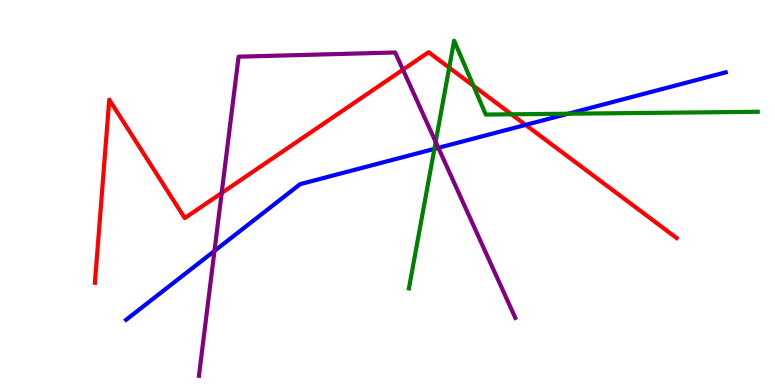[{'lines': ['blue', 'red'], 'intersections': [{'x': 6.78, 'y': 6.76}]}, {'lines': ['green', 'red'], 'intersections': [{'x': 5.8, 'y': 8.24}, {'x': 6.11, 'y': 7.77}, {'x': 6.6, 'y': 7.03}]}, {'lines': ['purple', 'red'], 'intersections': [{'x': 2.86, 'y': 4.99}, {'x': 5.2, 'y': 8.19}]}, {'lines': ['blue', 'green'], 'intersections': [{'x': 5.61, 'y': 6.13}, {'x': 7.33, 'y': 7.05}]}, {'lines': ['blue', 'purple'], 'intersections': [{'x': 2.77, 'y': 3.48}, {'x': 5.66, 'y': 6.16}]}, {'lines': ['green', 'purple'], 'intersections': [{'x': 5.62, 'y': 6.31}]}]